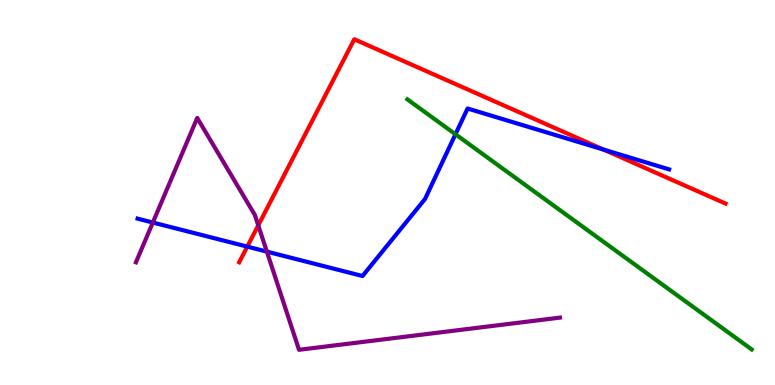[{'lines': ['blue', 'red'], 'intersections': [{'x': 3.19, 'y': 3.59}, {'x': 7.79, 'y': 6.11}]}, {'lines': ['green', 'red'], 'intersections': []}, {'lines': ['purple', 'red'], 'intersections': [{'x': 3.33, 'y': 4.15}]}, {'lines': ['blue', 'green'], 'intersections': [{'x': 5.88, 'y': 6.51}]}, {'lines': ['blue', 'purple'], 'intersections': [{'x': 1.97, 'y': 4.22}, {'x': 3.44, 'y': 3.46}]}, {'lines': ['green', 'purple'], 'intersections': []}]